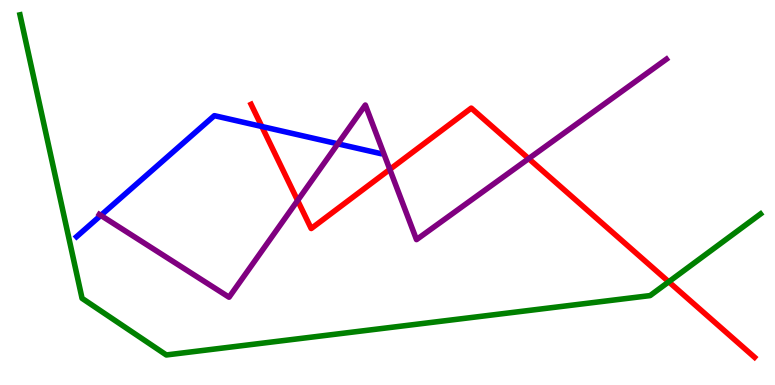[{'lines': ['blue', 'red'], 'intersections': [{'x': 3.38, 'y': 6.71}]}, {'lines': ['green', 'red'], 'intersections': [{'x': 8.63, 'y': 2.68}]}, {'lines': ['purple', 'red'], 'intersections': [{'x': 3.84, 'y': 4.79}, {'x': 5.03, 'y': 5.6}, {'x': 6.82, 'y': 5.88}]}, {'lines': ['blue', 'green'], 'intersections': []}, {'lines': ['blue', 'purple'], 'intersections': [{'x': 1.3, 'y': 4.41}, {'x': 4.36, 'y': 6.26}]}, {'lines': ['green', 'purple'], 'intersections': []}]